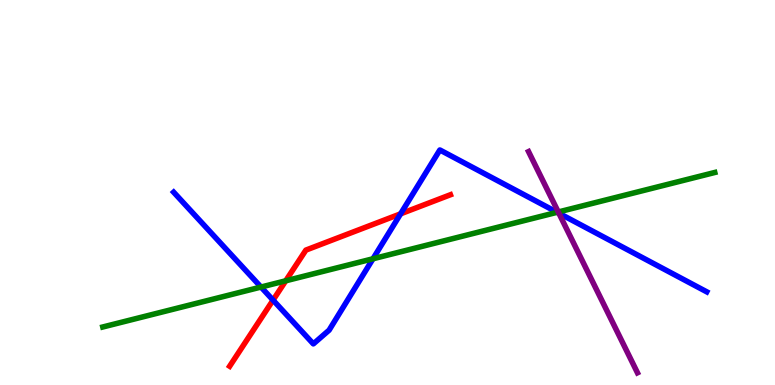[{'lines': ['blue', 'red'], 'intersections': [{'x': 3.52, 'y': 2.2}, {'x': 5.17, 'y': 4.45}]}, {'lines': ['green', 'red'], 'intersections': [{'x': 3.69, 'y': 2.71}]}, {'lines': ['purple', 'red'], 'intersections': []}, {'lines': ['blue', 'green'], 'intersections': [{'x': 3.37, 'y': 2.54}, {'x': 4.81, 'y': 3.28}, {'x': 7.19, 'y': 4.49}]}, {'lines': ['blue', 'purple'], 'intersections': [{'x': 7.21, 'y': 4.46}]}, {'lines': ['green', 'purple'], 'intersections': [{'x': 7.2, 'y': 4.49}]}]